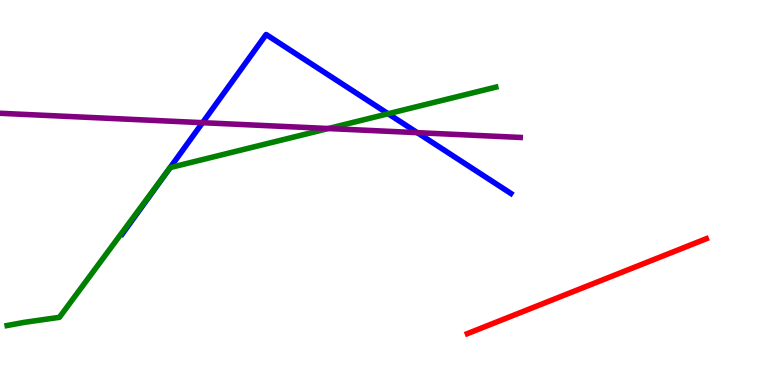[{'lines': ['blue', 'red'], 'intersections': []}, {'lines': ['green', 'red'], 'intersections': []}, {'lines': ['purple', 'red'], 'intersections': []}, {'lines': ['blue', 'green'], 'intersections': [{'x': 2.2, 'y': 5.65}, {'x': 5.01, 'y': 7.05}]}, {'lines': ['blue', 'purple'], 'intersections': [{'x': 2.61, 'y': 6.81}, {'x': 5.38, 'y': 6.55}]}, {'lines': ['green', 'purple'], 'intersections': [{'x': 4.24, 'y': 6.66}]}]